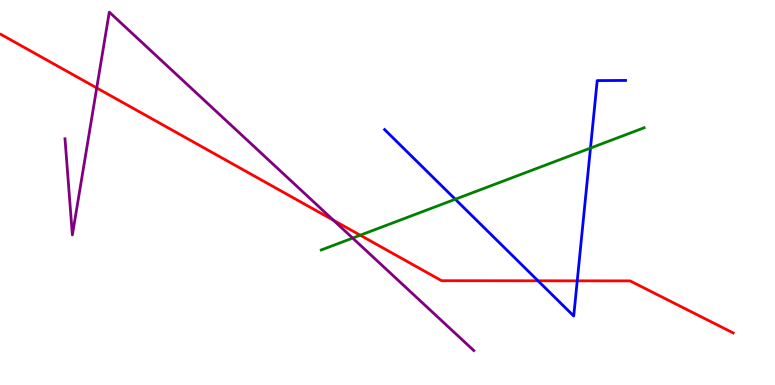[{'lines': ['blue', 'red'], 'intersections': [{'x': 6.94, 'y': 2.71}, {'x': 7.45, 'y': 2.71}]}, {'lines': ['green', 'red'], 'intersections': [{'x': 4.65, 'y': 3.89}]}, {'lines': ['purple', 'red'], 'intersections': [{'x': 1.25, 'y': 7.72}, {'x': 4.3, 'y': 4.28}]}, {'lines': ['blue', 'green'], 'intersections': [{'x': 5.87, 'y': 4.82}, {'x': 7.62, 'y': 6.15}]}, {'lines': ['blue', 'purple'], 'intersections': []}, {'lines': ['green', 'purple'], 'intersections': [{'x': 4.55, 'y': 3.82}]}]